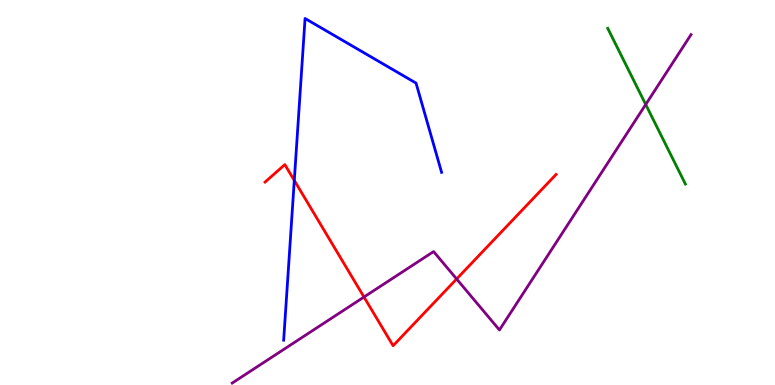[{'lines': ['blue', 'red'], 'intersections': [{'x': 3.8, 'y': 5.31}]}, {'lines': ['green', 'red'], 'intersections': []}, {'lines': ['purple', 'red'], 'intersections': [{'x': 4.7, 'y': 2.29}, {'x': 5.89, 'y': 2.75}]}, {'lines': ['blue', 'green'], 'intersections': []}, {'lines': ['blue', 'purple'], 'intersections': []}, {'lines': ['green', 'purple'], 'intersections': [{'x': 8.33, 'y': 7.29}]}]